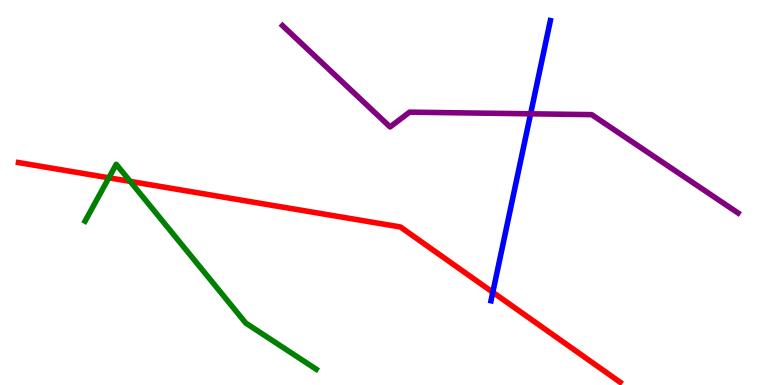[{'lines': ['blue', 'red'], 'intersections': [{'x': 6.36, 'y': 2.41}]}, {'lines': ['green', 'red'], 'intersections': [{'x': 1.4, 'y': 5.38}, {'x': 1.68, 'y': 5.29}]}, {'lines': ['purple', 'red'], 'intersections': []}, {'lines': ['blue', 'green'], 'intersections': []}, {'lines': ['blue', 'purple'], 'intersections': [{'x': 6.85, 'y': 7.04}]}, {'lines': ['green', 'purple'], 'intersections': []}]